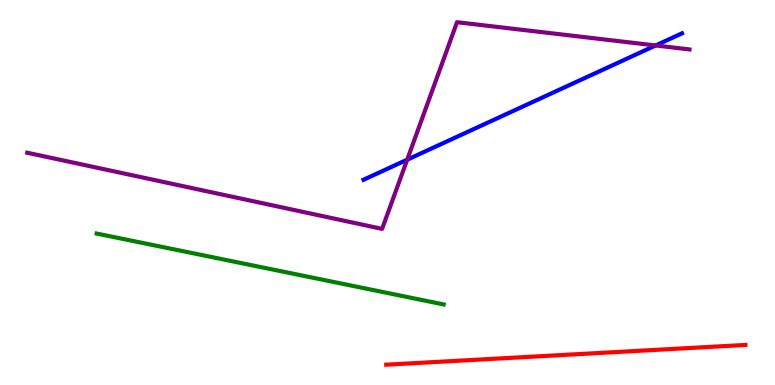[{'lines': ['blue', 'red'], 'intersections': []}, {'lines': ['green', 'red'], 'intersections': []}, {'lines': ['purple', 'red'], 'intersections': []}, {'lines': ['blue', 'green'], 'intersections': []}, {'lines': ['blue', 'purple'], 'intersections': [{'x': 5.25, 'y': 5.85}, {'x': 8.46, 'y': 8.82}]}, {'lines': ['green', 'purple'], 'intersections': []}]